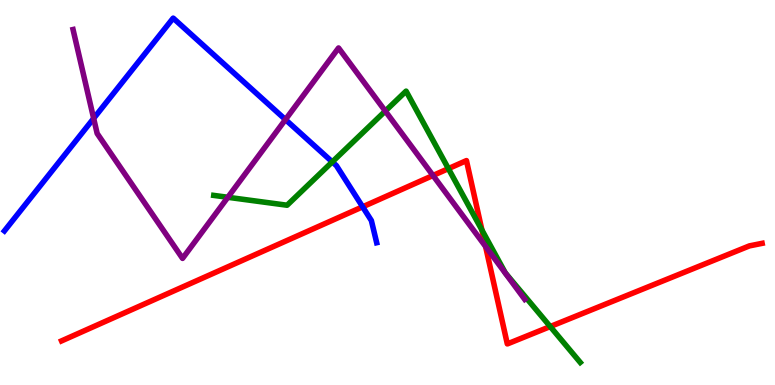[{'lines': ['blue', 'red'], 'intersections': [{'x': 4.68, 'y': 4.63}]}, {'lines': ['green', 'red'], 'intersections': [{'x': 5.79, 'y': 5.62}, {'x': 6.22, 'y': 4.02}, {'x': 7.1, 'y': 1.52}]}, {'lines': ['purple', 'red'], 'intersections': [{'x': 5.59, 'y': 5.44}, {'x': 6.27, 'y': 3.6}]}, {'lines': ['blue', 'green'], 'intersections': [{'x': 4.29, 'y': 5.79}]}, {'lines': ['blue', 'purple'], 'intersections': [{'x': 1.21, 'y': 6.92}, {'x': 3.68, 'y': 6.89}]}, {'lines': ['green', 'purple'], 'intersections': [{'x': 2.94, 'y': 4.88}, {'x': 4.97, 'y': 7.12}]}]